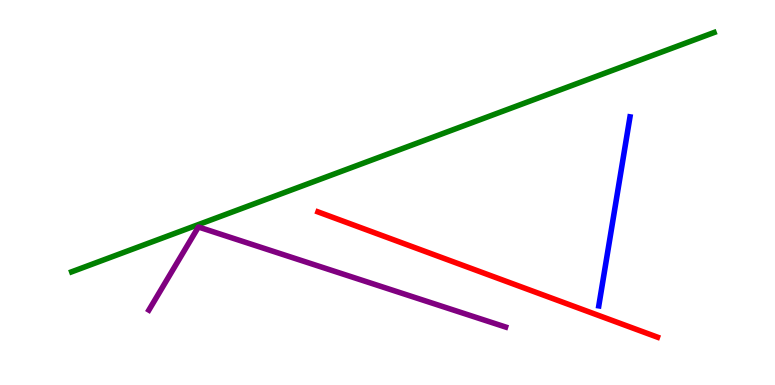[{'lines': ['blue', 'red'], 'intersections': []}, {'lines': ['green', 'red'], 'intersections': []}, {'lines': ['purple', 'red'], 'intersections': []}, {'lines': ['blue', 'green'], 'intersections': []}, {'lines': ['blue', 'purple'], 'intersections': []}, {'lines': ['green', 'purple'], 'intersections': []}]